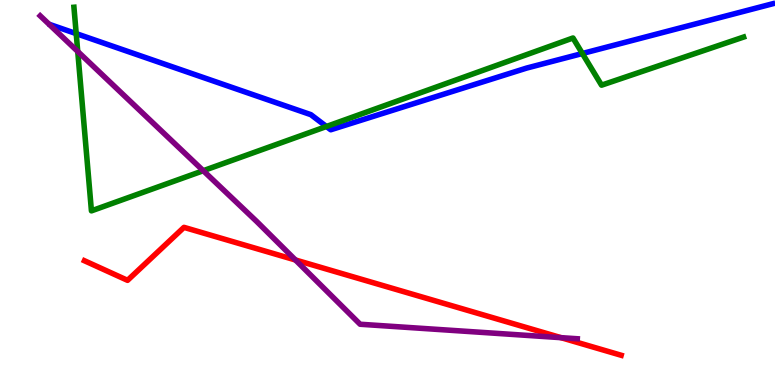[{'lines': ['blue', 'red'], 'intersections': []}, {'lines': ['green', 'red'], 'intersections': []}, {'lines': ['purple', 'red'], 'intersections': [{'x': 3.81, 'y': 3.25}, {'x': 7.24, 'y': 1.23}]}, {'lines': ['blue', 'green'], 'intersections': [{'x': 0.983, 'y': 9.13}, {'x': 4.21, 'y': 6.71}, {'x': 7.51, 'y': 8.61}]}, {'lines': ['blue', 'purple'], 'intersections': []}, {'lines': ['green', 'purple'], 'intersections': [{'x': 1.0, 'y': 8.66}, {'x': 2.62, 'y': 5.57}]}]